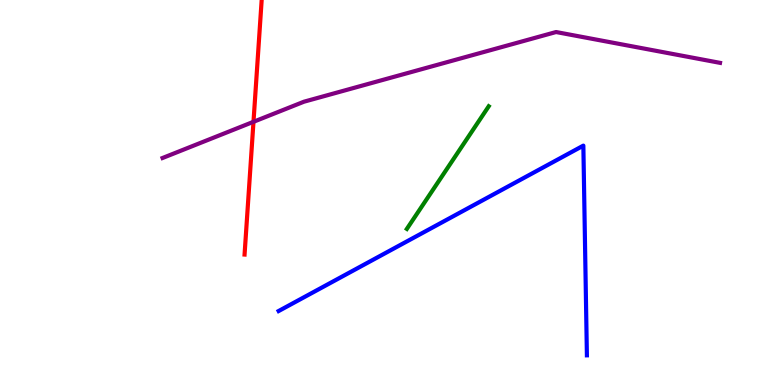[{'lines': ['blue', 'red'], 'intersections': []}, {'lines': ['green', 'red'], 'intersections': []}, {'lines': ['purple', 'red'], 'intersections': [{'x': 3.27, 'y': 6.84}]}, {'lines': ['blue', 'green'], 'intersections': []}, {'lines': ['blue', 'purple'], 'intersections': []}, {'lines': ['green', 'purple'], 'intersections': []}]